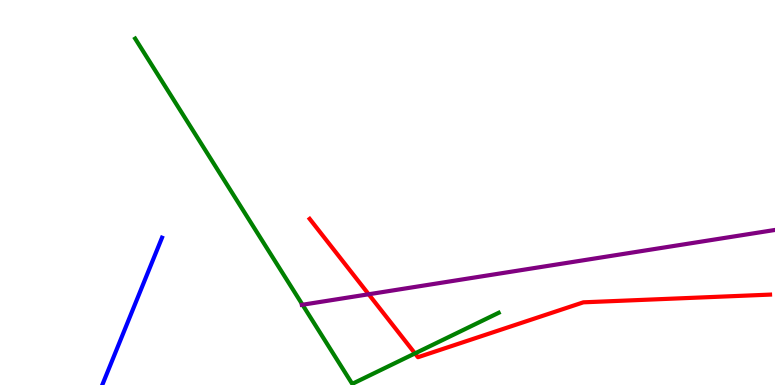[{'lines': ['blue', 'red'], 'intersections': []}, {'lines': ['green', 'red'], 'intersections': [{'x': 5.35, 'y': 0.821}]}, {'lines': ['purple', 'red'], 'intersections': [{'x': 4.76, 'y': 2.36}]}, {'lines': ['blue', 'green'], 'intersections': []}, {'lines': ['blue', 'purple'], 'intersections': []}, {'lines': ['green', 'purple'], 'intersections': [{'x': 3.9, 'y': 2.08}]}]